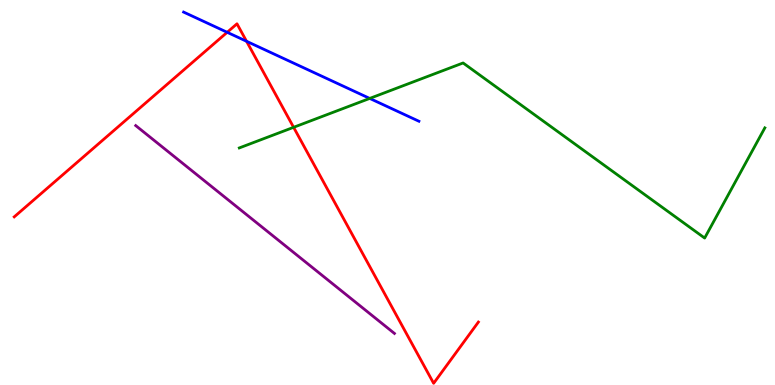[{'lines': ['blue', 'red'], 'intersections': [{'x': 2.93, 'y': 9.16}, {'x': 3.18, 'y': 8.93}]}, {'lines': ['green', 'red'], 'intersections': [{'x': 3.79, 'y': 6.69}]}, {'lines': ['purple', 'red'], 'intersections': []}, {'lines': ['blue', 'green'], 'intersections': [{'x': 4.77, 'y': 7.44}]}, {'lines': ['blue', 'purple'], 'intersections': []}, {'lines': ['green', 'purple'], 'intersections': []}]